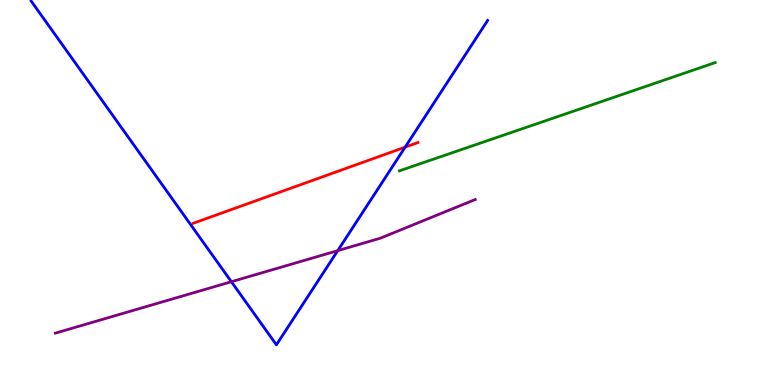[{'lines': ['blue', 'red'], 'intersections': [{'x': 5.23, 'y': 6.18}]}, {'lines': ['green', 'red'], 'intersections': []}, {'lines': ['purple', 'red'], 'intersections': []}, {'lines': ['blue', 'green'], 'intersections': []}, {'lines': ['blue', 'purple'], 'intersections': [{'x': 2.99, 'y': 2.68}, {'x': 4.36, 'y': 3.49}]}, {'lines': ['green', 'purple'], 'intersections': []}]